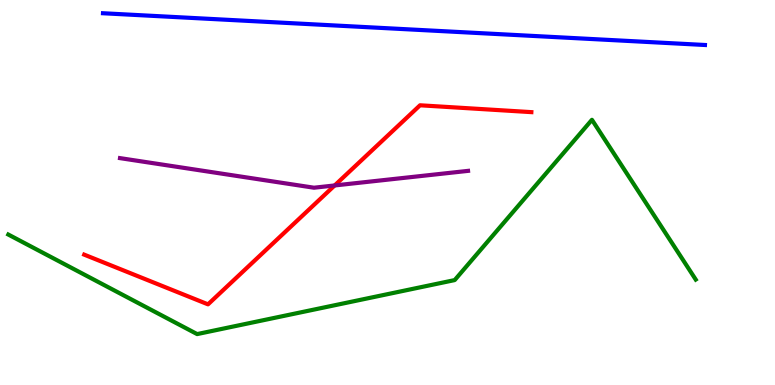[{'lines': ['blue', 'red'], 'intersections': []}, {'lines': ['green', 'red'], 'intersections': []}, {'lines': ['purple', 'red'], 'intersections': [{'x': 4.32, 'y': 5.18}]}, {'lines': ['blue', 'green'], 'intersections': []}, {'lines': ['blue', 'purple'], 'intersections': []}, {'lines': ['green', 'purple'], 'intersections': []}]